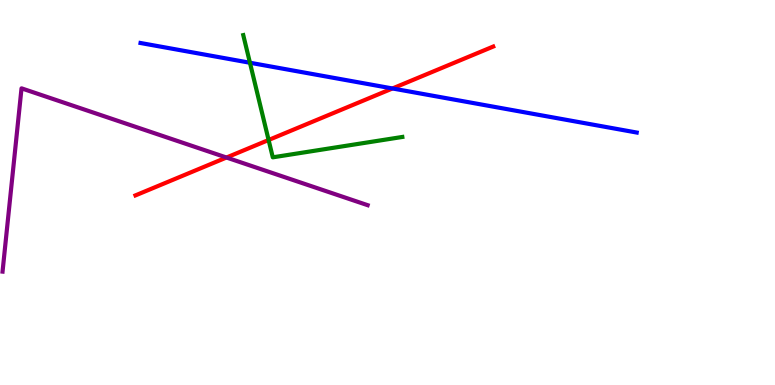[{'lines': ['blue', 'red'], 'intersections': [{'x': 5.06, 'y': 7.7}]}, {'lines': ['green', 'red'], 'intersections': [{'x': 3.47, 'y': 6.36}]}, {'lines': ['purple', 'red'], 'intersections': [{'x': 2.92, 'y': 5.91}]}, {'lines': ['blue', 'green'], 'intersections': [{'x': 3.23, 'y': 8.37}]}, {'lines': ['blue', 'purple'], 'intersections': []}, {'lines': ['green', 'purple'], 'intersections': []}]